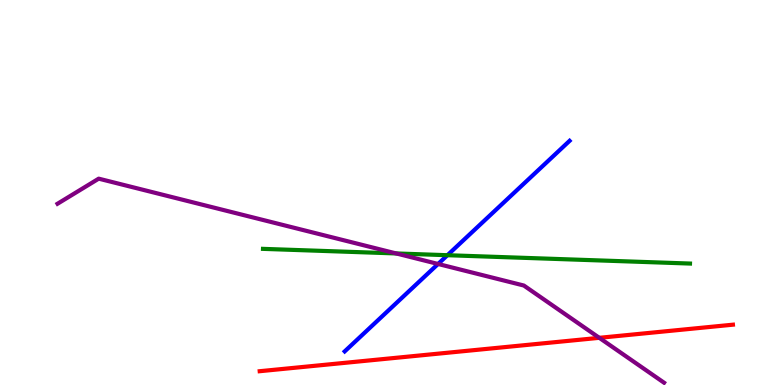[{'lines': ['blue', 'red'], 'intersections': []}, {'lines': ['green', 'red'], 'intersections': []}, {'lines': ['purple', 'red'], 'intersections': [{'x': 7.73, 'y': 1.23}]}, {'lines': ['blue', 'green'], 'intersections': [{'x': 5.77, 'y': 3.37}]}, {'lines': ['blue', 'purple'], 'intersections': [{'x': 5.65, 'y': 3.14}]}, {'lines': ['green', 'purple'], 'intersections': [{'x': 5.11, 'y': 3.42}]}]